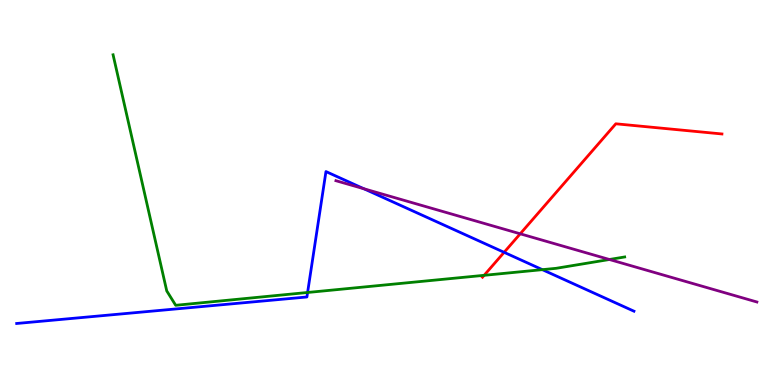[{'lines': ['blue', 'red'], 'intersections': [{'x': 6.5, 'y': 3.45}]}, {'lines': ['green', 'red'], 'intersections': [{'x': 6.25, 'y': 2.85}]}, {'lines': ['purple', 'red'], 'intersections': [{'x': 6.71, 'y': 3.93}]}, {'lines': ['blue', 'green'], 'intersections': [{'x': 3.97, 'y': 2.4}, {'x': 7.0, 'y': 3.0}]}, {'lines': ['blue', 'purple'], 'intersections': [{'x': 4.7, 'y': 5.1}]}, {'lines': ['green', 'purple'], 'intersections': [{'x': 7.86, 'y': 3.26}]}]